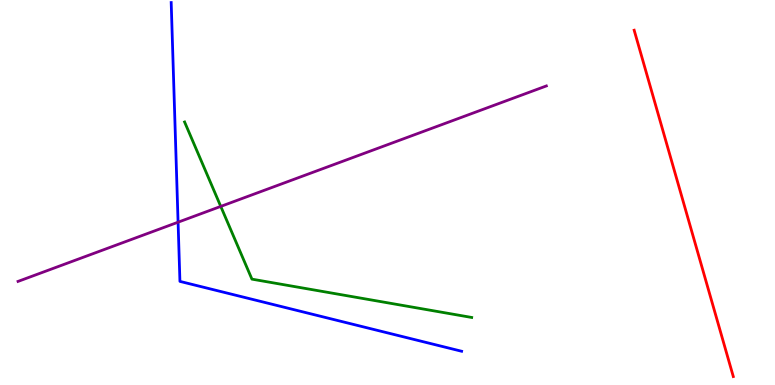[{'lines': ['blue', 'red'], 'intersections': []}, {'lines': ['green', 'red'], 'intersections': []}, {'lines': ['purple', 'red'], 'intersections': []}, {'lines': ['blue', 'green'], 'intersections': []}, {'lines': ['blue', 'purple'], 'intersections': [{'x': 2.3, 'y': 4.23}]}, {'lines': ['green', 'purple'], 'intersections': [{'x': 2.85, 'y': 4.64}]}]